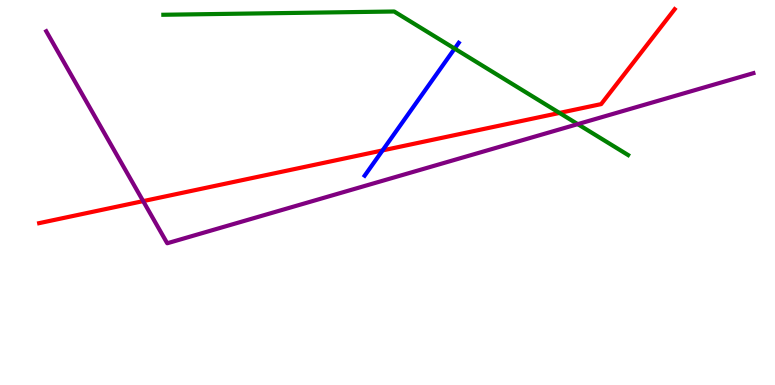[{'lines': ['blue', 'red'], 'intersections': [{'x': 4.94, 'y': 6.09}]}, {'lines': ['green', 'red'], 'intersections': [{'x': 7.22, 'y': 7.07}]}, {'lines': ['purple', 'red'], 'intersections': [{'x': 1.85, 'y': 4.78}]}, {'lines': ['blue', 'green'], 'intersections': [{'x': 5.87, 'y': 8.74}]}, {'lines': ['blue', 'purple'], 'intersections': []}, {'lines': ['green', 'purple'], 'intersections': [{'x': 7.45, 'y': 6.78}]}]